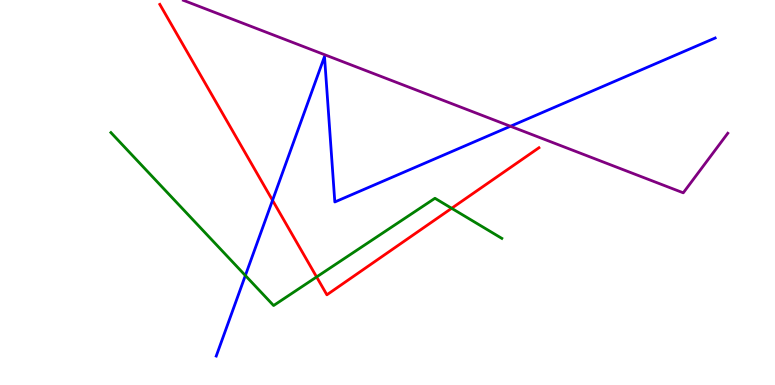[{'lines': ['blue', 'red'], 'intersections': [{'x': 3.52, 'y': 4.8}]}, {'lines': ['green', 'red'], 'intersections': [{'x': 4.09, 'y': 2.81}, {'x': 5.83, 'y': 4.59}]}, {'lines': ['purple', 'red'], 'intersections': []}, {'lines': ['blue', 'green'], 'intersections': [{'x': 3.17, 'y': 2.84}]}, {'lines': ['blue', 'purple'], 'intersections': [{'x': 6.59, 'y': 6.72}]}, {'lines': ['green', 'purple'], 'intersections': []}]